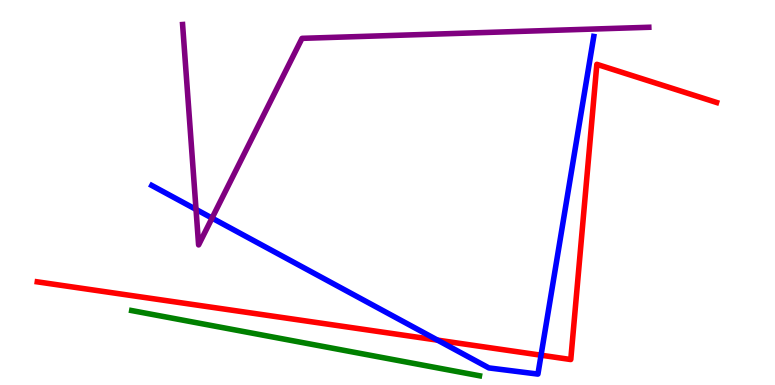[{'lines': ['blue', 'red'], 'intersections': [{'x': 5.65, 'y': 1.17}, {'x': 6.98, 'y': 0.774}]}, {'lines': ['green', 'red'], 'intersections': []}, {'lines': ['purple', 'red'], 'intersections': []}, {'lines': ['blue', 'green'], 'intersections': []}, {'lines': ['blue', 'purple'], 'intersections': [{'x': 2.53, 'y': 4.56}, {'x': 2.74, 'y': 4.34}]}, {'lines': ['green', 'purple'], 'intersections': []}]